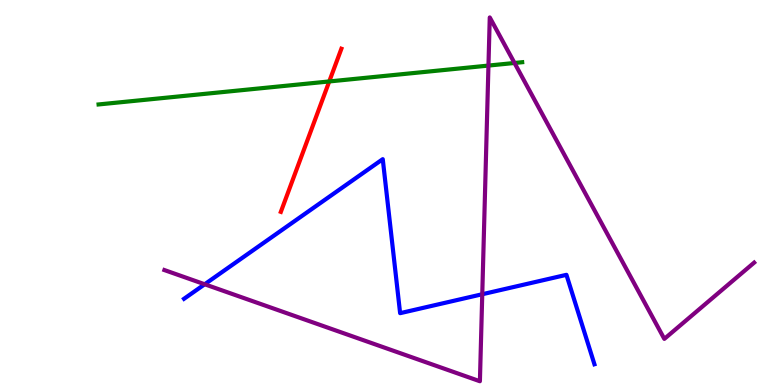[{'lines': ['blue', 'red'], 'intersections': []}, {'lines': ['green', 'red'], 'intersections': [{'x': 4.25, 'y': 7.88}]}, {'lines': ['purple', 'red'], 'intersections': []}, {'lines': ['blue', 'green'], 'intersections': []}, {'lines': ['blue', 'purple'], 'intersections': [{'x': 2.64, 'y': 2.62}, {'x': 6.22, 'y': 2.36}]}, {'lines': ['green', 'purple'], 'intersections': [{'x': 6.3, 'y': 8.3}, {'x': 6.64, 'y': 8.36}]}]